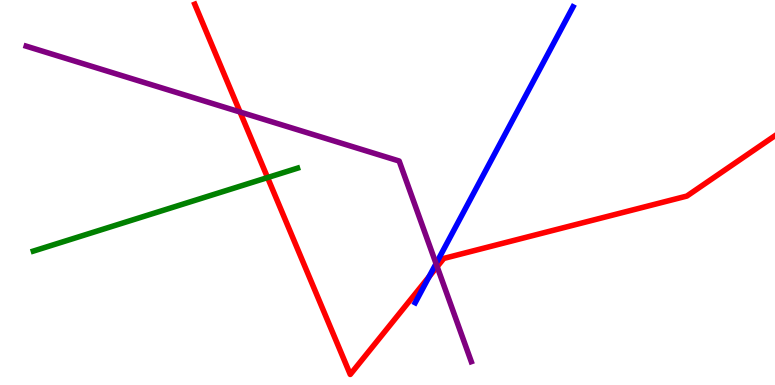[{'lines': ['blue', 'red'], 'intersections': [{'x': 5.54, 'y': 2.81}]}, {'lines': ['green', 'red'], 'intersections': [{'x': 3.45, 'y': 5.39}]}, {'lines': ['purple', 'red'], 'intersections': [{'x': 3.1, 'y': 7.09}, {'x': 5.64, 'y': 3.07}]}, {'lines': ['blue', 'green'], 'intersections': []}, {'lines': ['blue', 'purple'], 'intersections': [{'x': 5.63, 'y': 3.15}]}, {'lines': ['green', 'purple'], 'intersections': []}]